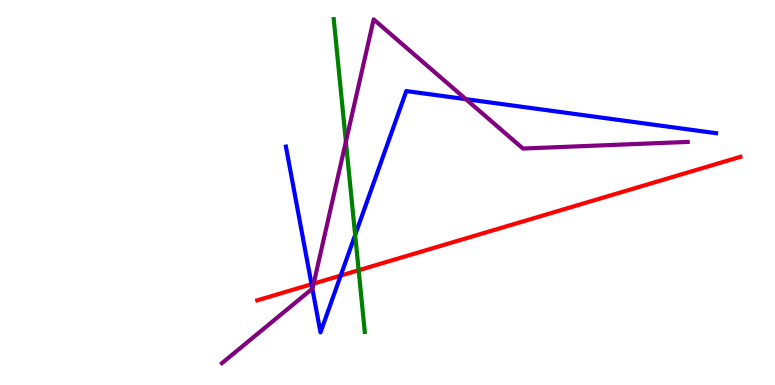[{'lines': ['blue', 'red'], 'intersections': [{'x': 4.02, 'y': 2.62}, {'x': 4.4, 'y': 2.84}]}, {'lines': ['green', 'red'], 'intersections': [{'x': 4.63, 'y': 2.98}]}, {'lines': ['purple', 'red'], 'intersections': [{'x': 4.05, 'y': 2.63}]}, {'lines': ['blue', 'green'], 'intersections': [{'x': 4.58, 'y': 3.9}]}, {'lines': ['blue', 'purple'], 'intersections': [{'x': 4.03, 'y': 2.5}, {'x': 6.01, 'y': 7.42}]}, {'lines': ['green', 'purple'], 'intersections': [{'x': 4.46, 'y': 6.32}]}]